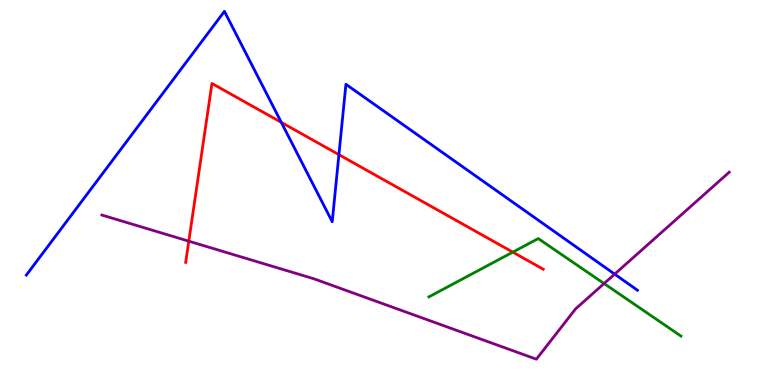[{'lines': ['blue', 'red'], 'intersections': [{'x': 3.63, 'y': 6.82}, {'x': 4.37, 'y': 5.98}]}, {'lines': ['green', 'red'], 'intersections': [{'x': 6.62, 'y': 3.45}]}, {'lines': ['purple', 'red'], 'intersections': [{'x': 2.44, 'y': 3.74}]}, {'lines': ['blue', 'green'], 'intersections': []}, {'lines': ['blue', 'purple'], 'intersections': [{'x': 7.93, 'y': 2.88}]}, {'lines': ['green', 'purple'], 'intersections': [{'x': 7.79, 'y': 2.64}]}]